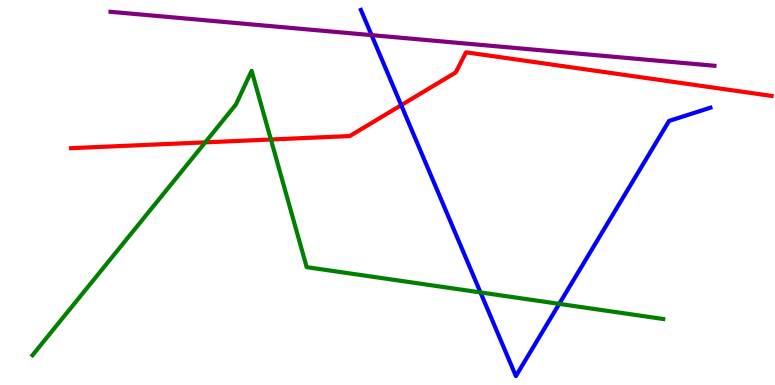[{'lines': ['blue', 'red'], 'intersections': [{'x': 5.18, 'y': 7.27}]}, {'lines': ['green', 'red'], 'intersections': [{'x': 2.65, 'y': 6.3}, {'x': 3.5, 'y': 6.38}]}, {'lines': ['purple', 'red'], 'intersections': []}, {'lines': ['blue', 'green'], 'intersections': [{'x': 6.2, 'y': 2.4}, {'x': 7.22, 'y': 2.11}]}, {'lines': ['blue', 'purple'], 'intersections': [{'x': 4.79, 'y': 9.09}]}, {'lines': ['green', 'purple'], 'intersections': []}]